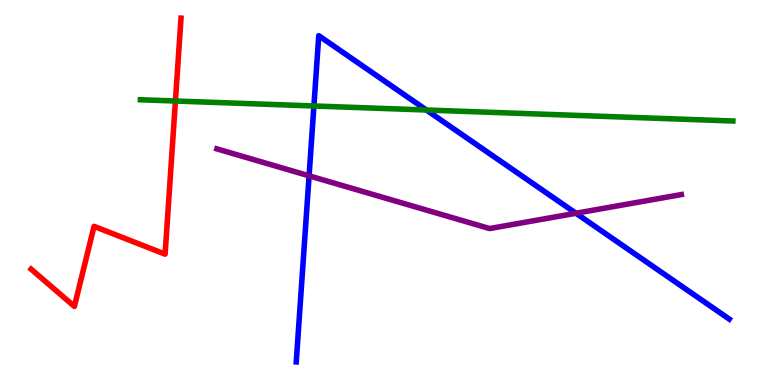[{'lines': ['blue', 'red'], 'intersections': []}, {'lines': ['green', 'red'], 'intersections': [{'x': 2.26, 'y': 7.38}]}, {'lines': ['purple', 'red'], 'intersections': []}, {'lines': ['blue', 'green'], 'intersections': [{'x': 4.05, 'y': 7.25}, {'x': 5.5, 'y': 7.14}]}, {'lines': ['blue', 'purple'], 'intersections': [{'x': 3.99, 'y': 5.43}, {'x': 7.43, 'y': 4.46}]}, {'lines': ['green', 'purple'], 'intersections': []}]